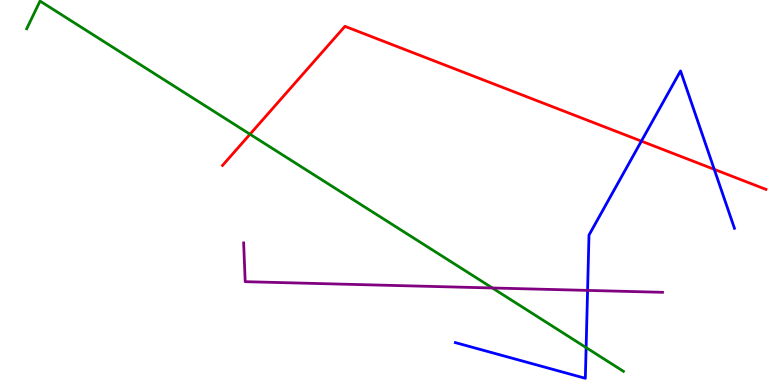[{'lines': ['blue', 'red'], 'intersections': [{'x': 8.28, 'y': 6.33}, {'x': 9.22, 'y': 5.6}]}, {'lines': ['green', 'red'], 'intersections': [{'x': 3.23, 'y': 6.51}]}, {'lines': ['purple', 'red'], 'intersections': []}, {'lines': ['blue', 'green'], 'intersections': [{'x': 7.56, 'y': 0.972}]}, {'lines': ['blue', 'purple'], 'intersections': [{'x': 7.58, 'y': 2.46}]}, {'lines': ['green', 'purple'], 'intersections': [{'x': 6.35, 'y': 2.52}]}]